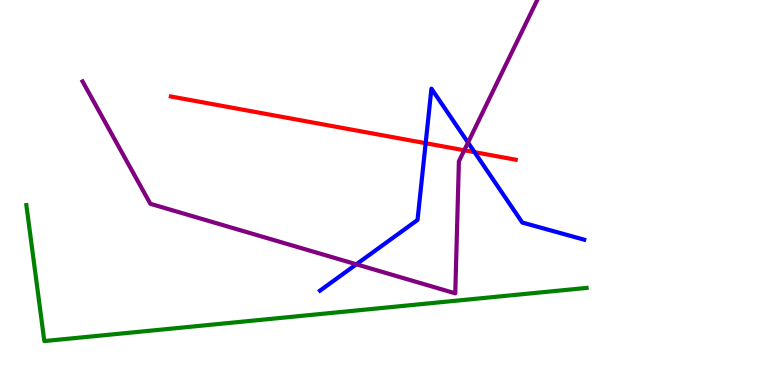[{'lines': ['blue', 'red'], 'intersections': [{'x': 5.49, 'y': 6.28}, {'x': 6.12, 'y': 6.05}]}, {'lines': ['green', 'red'], 'intersections': []}, {'lines': ['purple', 'red'], 'intersections': [{'x': 5.99, 'y': 6.1}]}, {'lines': ['blue', 'green'], 'intersections': []}, {'lines': ['blue', 'purple'], 'intersections': [{'x': 4.6, 'y': 3.14}, {'x': 6.04, 'y': 6.3}]}, {'lines': ['green', 'purple'], 'intersections': []}]